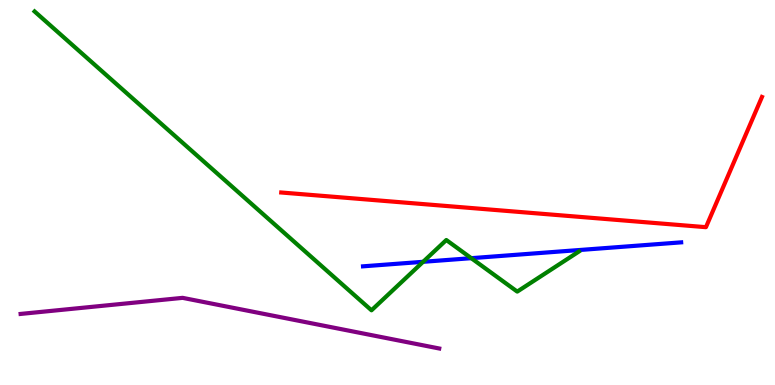[{'lines': ['blue', 'red'], 'intersections': []}, {'lines': ['green', 'red'], 'intersections': []}, {'lines': ['purple', 'red'], 'intersections': []}, {'lines': ['blue', 'green'], 'intersections': [{'x': 5.46, 'y': 3.2}, {'x': 6.08, 'y': 3.29}]}, {'lines': ['blue', 'purple'], 'intersections': []}, {'lines': ['green', 'purple'], 'intersections': []}]